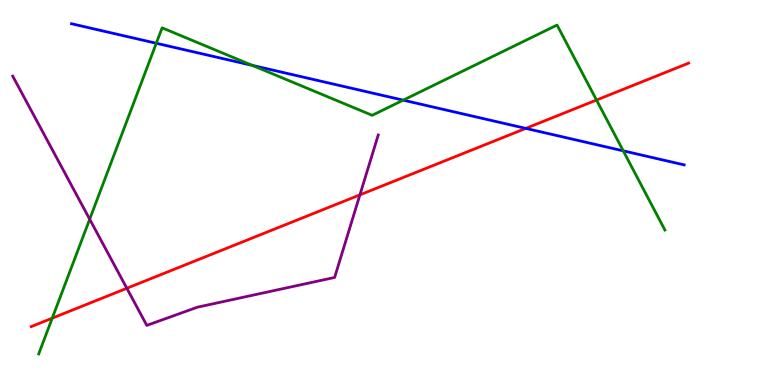[{'lines': ['blue', 'red'], 'intersections': [{'x': 6.78, 'y': 6.67}]}, {'lines': ['green', 'red'], 'intersections': [{'x': 0.674, 'y': 1.74}, {'x': 7.7, 'y': 7.4}]}, {'lines': ['purple', 'red'], 'intersections': [{'x': 1.64, 'y': 2.51}, {'x': 4.64, 'y': 4.94}]}, {'lines': ['blue', 'green'], 'intersections': [{'x': 2.02, 'y': 8.88}, {'x': 3.26, 'y': 8.3}, {'x': 5.2, 'y': 7.4}, {'x': 8.04, 'y': 6.08}]}, {'lines': ['blue', 'purple'], 'intersections': []}, {'lines': ['green', 'purple'], 'intersections': [{'x': 1.16, 'y': 4.31}]}]